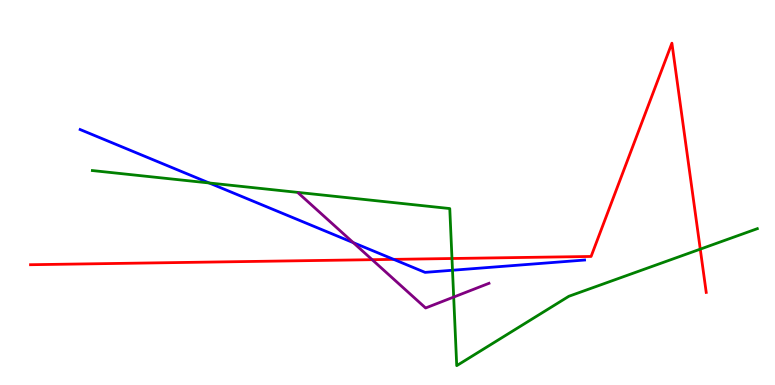[{'lines': ['blue', 'red'], 'intersections': [{'x': 5.08, 'y': 3.26}]}, {'lines': ['green', 'red'], 'intersections': [{'x': 5.83, 'y': 3.29}, {'x': 9.04, 'y': 3.53}]}, {'lines': ['purple', 'red'], 'intersections': [{'x': 4.8, 'y': 3.26}]}, {'lines': ['blue', 'green'], 'intersections': [{'x': 2.7, 'y': 5.25}, {'x': 5.84, 'y': 2.98}]}, {'lines': ['blue', 'purple'], 'intersections': [{'x': 4.56, 'y': 3.7}]}, {'lines': ['green', 'purple'], 'intersections': [{'x': 5.85, 'y': 2.28}]}]